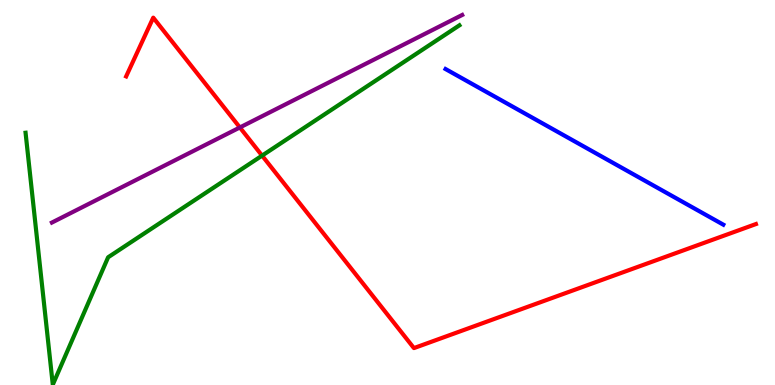[{'lines': ['blue', 'red'], 'intersections': []}, {'lines': ['green', 'red'], 'intersections': [{'x': 3.38, 'y': 5.96}]}, {'lines': ['purple', 'red'], 'intersections': [{'x': 3.1, 'y': 6.69}]}, {'lines': ['blue', 'green'], 'intersections': []}, {'lines': ['blue', 'purple'], 'intersections': []}, {'lines': ['green', 'purple'], 'intersections': []}]